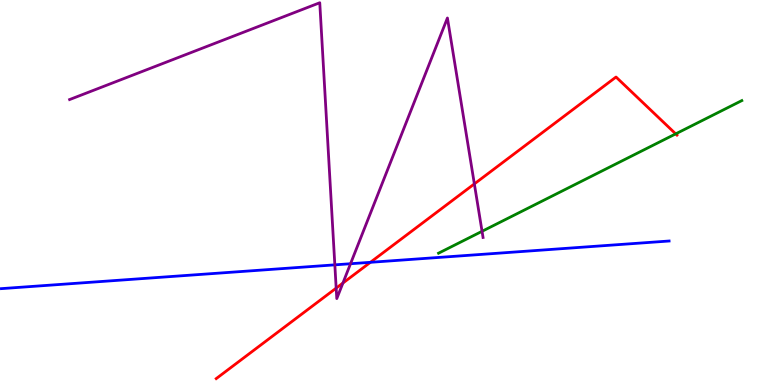[{'lines': ['blue', 'red'], 'intersections': [{'x': 4.78, 'y': 3.19}]}, {'lines': ['green', 'red'], 'intersections': [{'x': 8.72, 'y': 6.52}]}, {'lines': ['purple', 'red'], 'intersections': [{'x': 4.34, 'y': 2.52}, {'x': 4.42, 'y': 2.65}, {'x': 6.12, 'y': 5.22}]}, {'lines': ['blue', 'green'], 'intersections': []}, {'lines': ['blue', 'purple'], 'intersections': [{'x': 4.32, 'y': 3.12}, {'x': 4.52, 'y': 3.15}]}, {'lines': ['green', 'purple'], 'intersections': [{'x': 6.22, 'y': 3.99}]}]